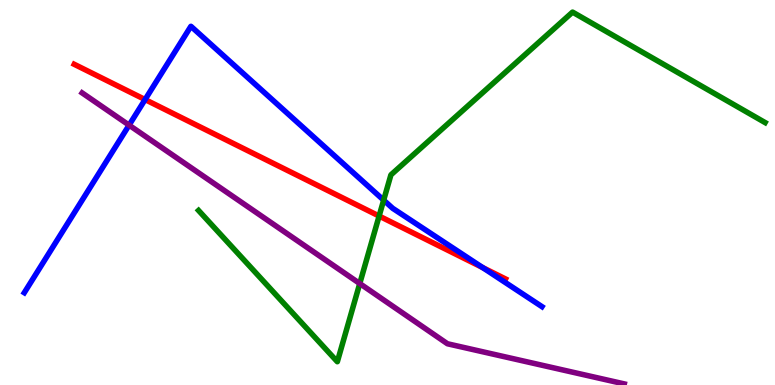[{'lines': ['blue', 'red'], 'intersections': [{'x': 1.87, 'y': 7.41}, {'x': 6.23, 'y': 3.05}]}, {'lines': ['green', 'red'], 'intersections': [{'x': 4.89, 'y': 4.39}]}, {'lines': ['purple', 'red'], 'intersections': []}, {'lines': ['blue', 'green'], 'intersections': [{'x': 4.95, 'y': 4.8}]}, {'lines': ['blue', 'purple'], 'intersections': [{'x': 1.67, 'y': 6.75}]}, {'lines': ['green', 'purple'], 'intersections': [{'x': 4.64, 'y': 2.64}]}]